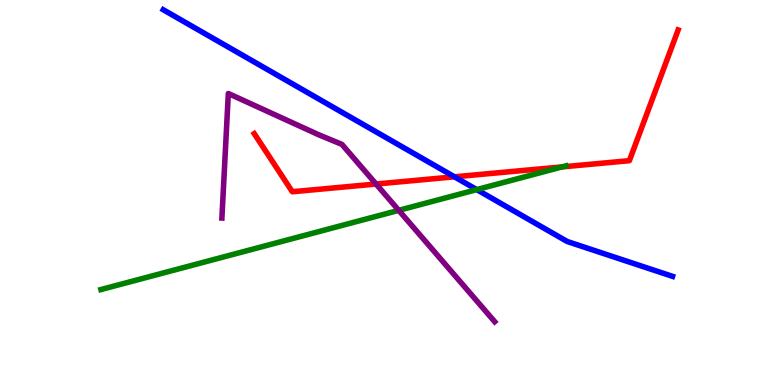[{'lines': ['blue', 'red'], 'intersections': [{'x': 5.86, 'y': 5.41}]}, {'lines': ['green', 'red'], 'intersections': [{'x': 7.25, 'y': 5.67}]}, {'lines': ['purple', 'red'], 'intersections': [{'x': 4.85, 'y': 5.22}]}, {'lines': ['blue', 'green'], 'intersections': [{'x': 6.15, 'y': 5.08}]}, {'lines': ['blue', 'purple'], 'intersections': []}, {'lines': ['green', 'purple'], 'intersections': [{'x': 5.15, 'y': 4.54}]}]